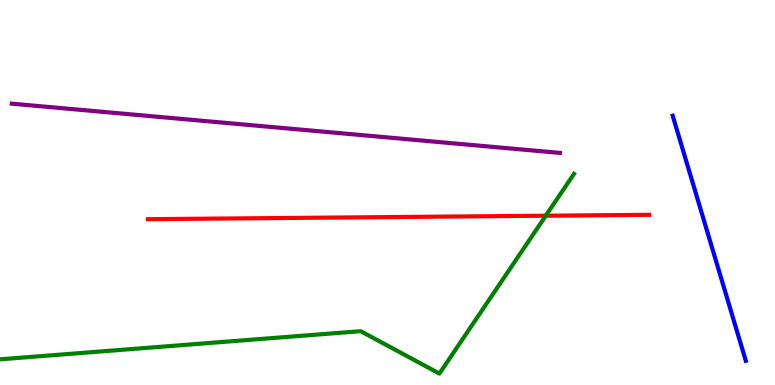[{'lines': ['blue', 'red'], 'intersections': []}, {'lines': ['green', 'red'], 'intersections': [{'x': 7.04, 'y': 4.4}]}, {'lines': ['purple', 'red'], 'intersections': []}, {'lines': ['blue', 'green'], 'intersections': []}, {'lines': ['blue', 'purple'], 'intersections': []}, {'lines': ['green', 'purple'], 'intersections': []}]